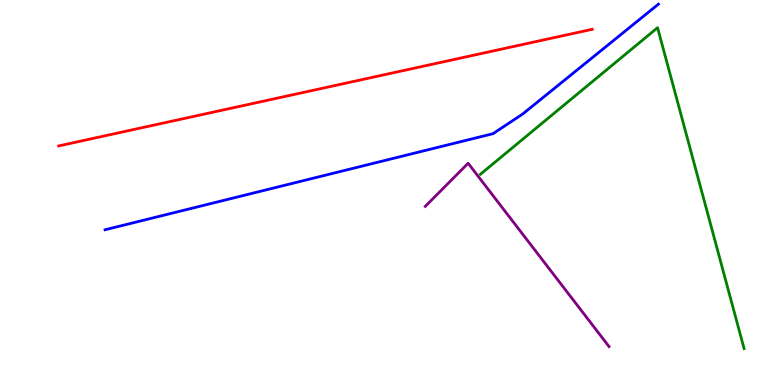[{'lines': ['blue', 'red'], 'intersections': []}, {'lines': ['green', 'red'], 'intersections': []}, {'lines': ['purple', 'red'], 'intersections': []}, {'lines': ['blue', 'green'], 'intersections': []}, {'lines': ['blue', 'purple'], 'intersections': []}, {'lines': ['green', 'purple'], 'intersections': []}]